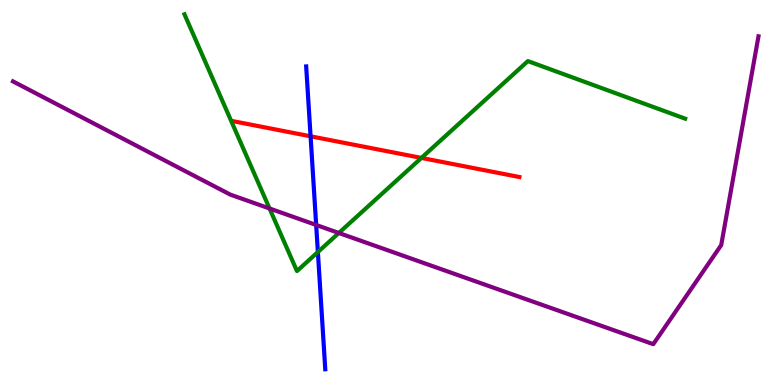[{'lines': ['blue', 'red'], 'intersections': [{'x': 4.01, 'y': 6.46}]}, {'lines': ['green', 'red'], 'intersections': [{'x': 5.44, 'y': 5.9}]}, {'lines': ['purple', 'red'], 'intersections': []}, {'lines': ['blue', 'green'], 'intersections': [{'x': 4.1, 'y': 3.45}]}, {'lines': ['blue', 'purple'], 'intersections': [{'x': 4.08, 'y': 4.16}]}, {'lines': ['green', 'purple'], 'intersections': [{'x': 3.48, 'y': 4.58}, {'x': 4.37, 'y': 3.95}]}]